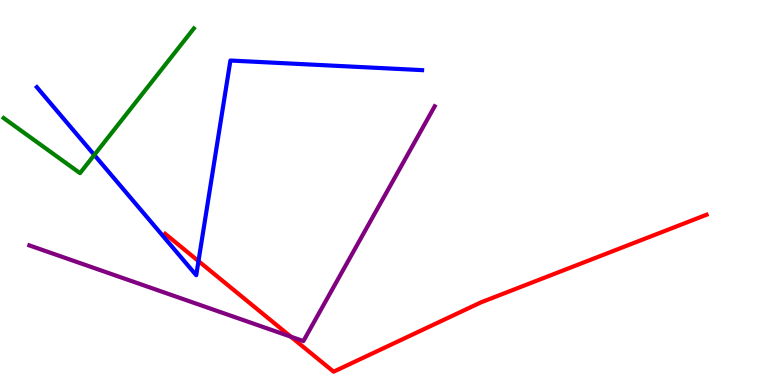[{'lines': ['blue', 'red'], 'intersections': [{'x': 2.56, 'y': 3.22}]}, {'lines': ['green', 'red'], 'intersections': []}, {'lines': ['purple', 'red'], 'intersections': [{'x': 3.75, 'y': 1.26}]}, {'lines': ['blue', 'green'], 'intersections': [{'x': 1.22, 'y': 5.97}]}, {'lines': ['blue', 'purple'], 'intersections': []}, {'lines': ['green', 'purple'], 'intersections': []}]